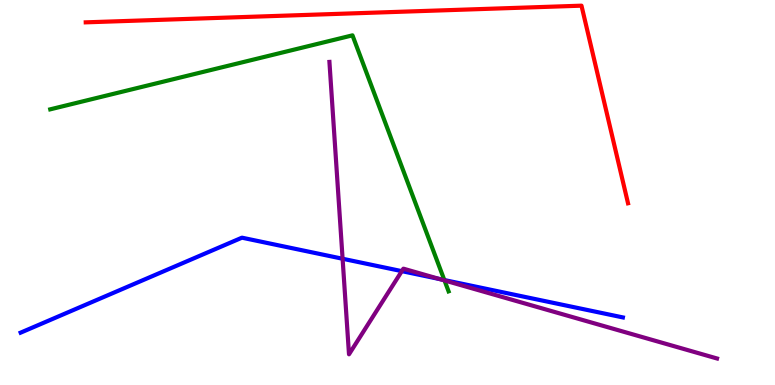[{'lines': ['blue', 'red'], 'intersections': []}, {'lines': ['green', 'red'], 'intersections': []}, {'lines': ['purple', 'red'], 'intersections': []}, {'lines': ['blue', 'green'], 'intersections': [{'x': 5.73, 'y': 2.73}]}, {'lines': ['blue', 'purple'], 'intersections': [{'x': 4.42, 'y': 3.28}, {'x': 5.18, 'y': 2.96}, {'x': 5.68, 'y': 2.75}]}, {'lines': ['green', 'purple'], 'intersections': [{'x': 5.74, 'y': 2.72}]}]